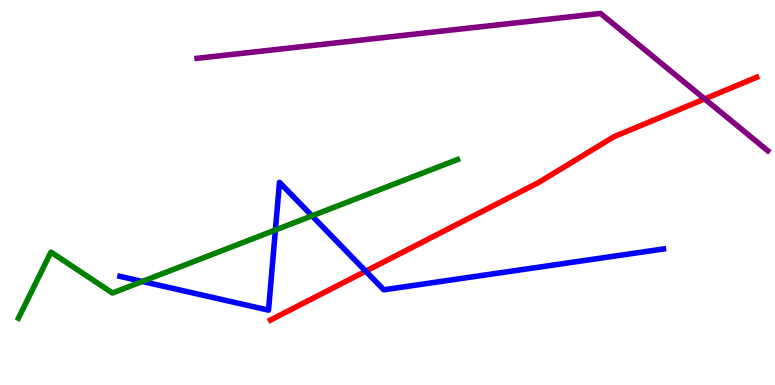[{'lines': ['blue', 'red'], 'intersections': [{'x': 4.72, 'y': 2.96}]}, {'lines': ['green', 'red'], 'intersections': []}, {'lines': ['purple', 'red'], 'intersections': [{'x': 9.09, 'y': 7.43}]}, {'lines': ['blue', 'green'], 'intersections': [{'x': 1.84, 'y': 2.69}, {'x': 3.55, 'y': 4.03}, {'x': 4.03, 'y': 4.39}]}, {'lines': ['blue', 'purple'], 'intersections': []}, {'lines': ['green', 'purple'], 'intersections': []}]